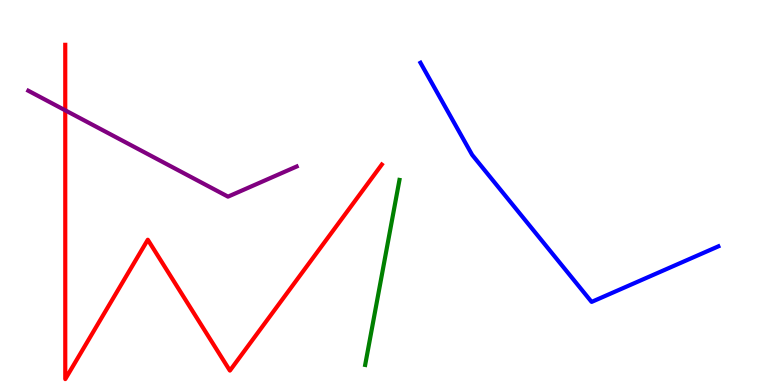[{'lines': ['blue', 'red'], 'intersections': []}, {'lines': ['green', 'red'], 'intersections': []}, {'lines': ['purple', 'red'], 'intersections': [{'x': 0.842, 'y': 7.13}]}, {'lines': ['blue', 'green'], 'intersections': []}, {'lines': ['blue', 'purple'], 'intersections': []}, {'lines': ['green', 'purple'], 'intersections': []}]